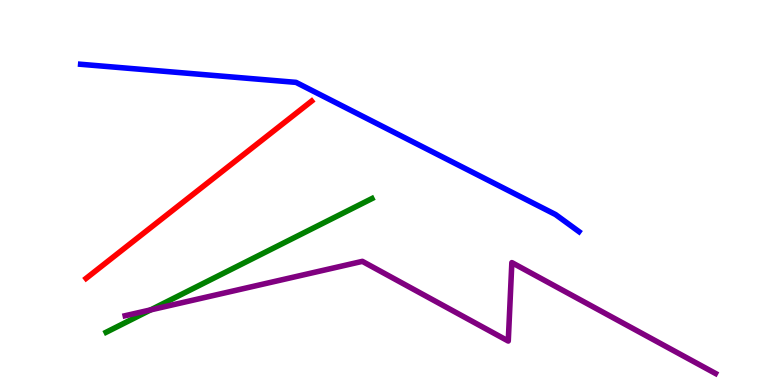[{'lines': ['blue', 'red'], 'intersections': []}, {'lines': ['green', 'red'], 'intersections': []}, {'lines': ['purple', 'red'], 'intersections': []}, {'lines': ['blue', 'green'], 'intersections': []}, {'lines': ['blue', 'purple'], 'intersections': []}, {'lines': ['green', 'purple'], 'intersections': [{'x': 1.94, 'y': 1.95}]}]